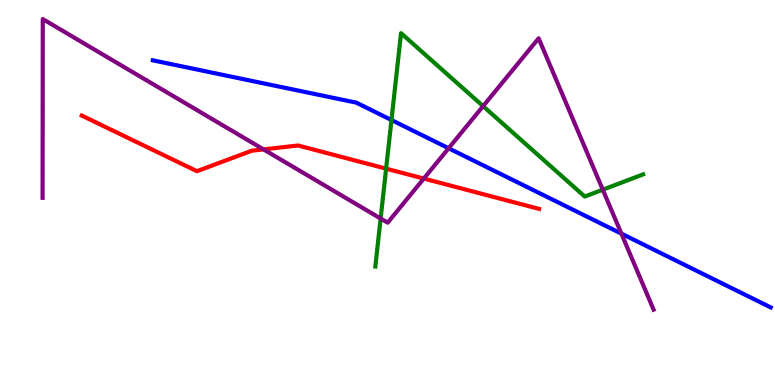[{'lines': ['blue', 'red'], 'intersections': []}, {'lines': ['green', 'red'], 'intersections': [{'x': 4.98, 'y': 5.62}]}, {'lines': ['purple', 'red'], 'intersections': [{'x': 3.4, 'y': 6.12}, {'x': 5.47, 'y': 5.36}]}, {'lines': ['blue', 'green'], 'intersections': [{'x': 5.05, 'y': 6.88}]}, {'lines': ['blue', 'purple'], 'intersections': [{'x': 5.79, 'y': 6.15}, {'x': 8.02, 'y': 3.93}]}, {'lines': ['green', 'purple'], 'intersections': [{'x': 4.91, 'y': 4.32}, {'x': 6.23, 'y': 7.24}, {'x': 7.78, 'y': 5.07}]}]